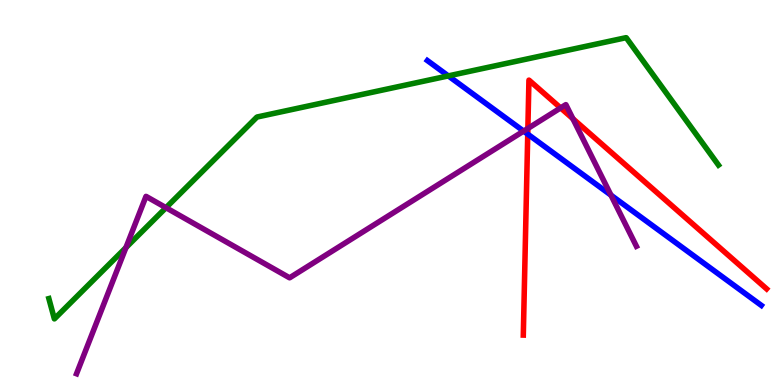[{'lines': ['blue', 'red'], 'intersections': [{'x': 6.81, 'y': 6.52}]}, {'lines': ['green', 'red'], 'intersections': []}, {'lines': ['purple', 'red'], 'intersections': [{'x': 6.81, 'y': 6.66}, {'x': 7.23, 'y': 7.2}, {'x': 7.39, 'y': 6.92}]}, {'lines': ['blue', 'green'], 'intersections': [{'x': 5.78, 'y': 8.03}]}, {'lines': ['blue', 'purple'], 'intersections': [{'x': 6.76, 'y': 6.59}, {'x': 7.88, 'y': 4.93}]}, {'lines': ['green', 'purple'], 'intersections': [{'x': 1.62, 'y': 3.57}, {'x': 2.14, 'y': 4.61}]}]